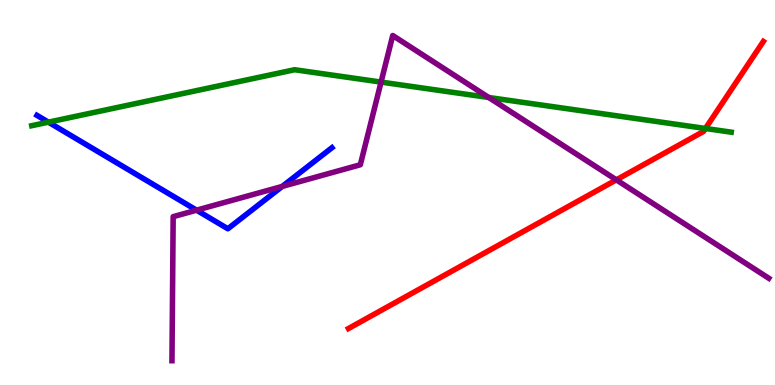[{'lines': ['blue', 'red'], 'intersections': []}, {'lines': ['green', 'red'], 'intersections': [{'x': 9.1, 'y': 6.66}]}, {'lines': ['purple', 'red'], 'intersections': [{'x': 7.95, 'y': 5.33}]}, {'lines': ['blue', 'green'], 'intersections': [{'x': 0.625, 'y': 6.83}]}, {'lines': ['blue', 'purple'], 'intersections': [{'x': 2.54, 'y': 4.54}, {'x': 3.64, 'y': 5.16}]}, {'lines': ['green', 'purple'], 'intersections': [{'x': 4.92, 'y': 7.87}, {'x': 6.31, 'y': 7.47}]}]